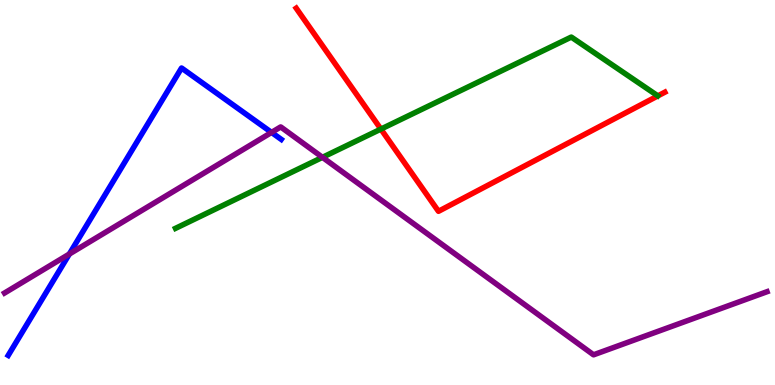[{'lines': ['blue', 'red'], 'intersections': []}, {'lines': ['green', 'red'], 'intersections': [{'x': 4.91, 'y': 6.65}]}, {'lines': ['purple', 'red'], 'intersections': []}, {'lines': ['blue', 'green'], 'intersections': []}, {'lines': ['blue', 'purple'], 'intersections': [{'x': 0.895, 'y': 3.4}, {'x': 3.5, 'y': 6.56}]}, {'lines': ['green', 'purple'], 'intersections': [{'x': 4.16, 'y': 5.91}]}]